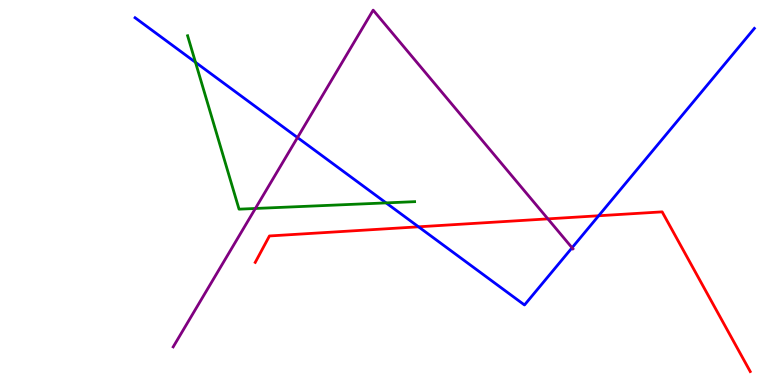[{'lines': ['blue', 'red'], 'intersections': [{'x': 5.4, 'y': 4.11}, {'x': 7.72, 'y': 4.4}]}, {'lines': ['green', 'red'], 'intersections': []}, {'lines': ['purple', 'red'], 'intersections': [{'x': 7.07, 'y': 4.31}]}, {'lines': ['blue', 'green'], 'intersections': [{'x': 2.52, 'y': 8.38}, {'x': 4.98, 'y': 4.73}]}, {'lines': ['blue', 'purple'], 'intersections': [{'x': 3.84, 'y': 6.43}, {'x': 7.38, 'y': 3.56}]}, {'lines': ['green', 'purple'], 'intersections': [{'x': 3.3, 'y': 4.59}]}]